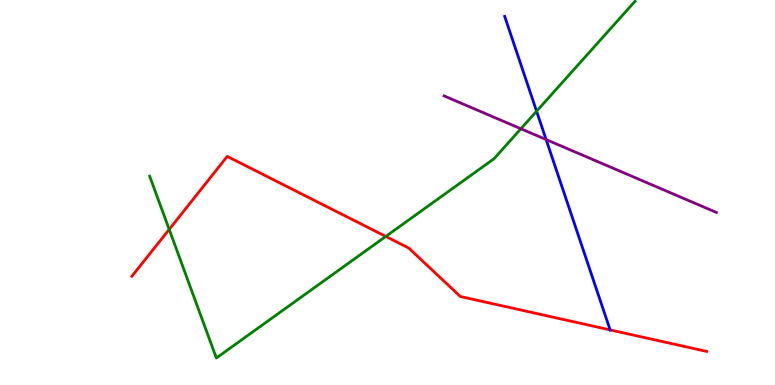[{'lines': ['blue', 'red'], 'intersections': [{'x': 7.87, 'y': 1.43}]}, {'lines': ['green', 'red'], 'intersections': [{'x': 2.18, 'y': 4.04}, {'x': 4.98, 'y': 3.86}]}, {'lines': ['purple', 'red'], 'intersections': []}, {'lines': ['blue', 'green'], 'intersections': [{'x': 6.92, 'y': 7.11}]}, {'lines': ['blue', 'purple'], 'intersections': [{'x': 7.05, 'y': 6.38}]}, {'lines': ['green', 'purple'], 'intersections': [{'x': 6.72, 'y': 6.66}]}]